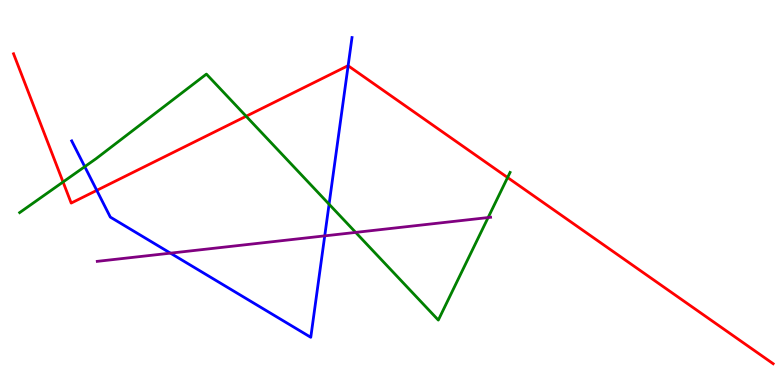[{'lines': ['blue', 'red'], 'intersections': [{'x': 1.25, 'y': 5.06}, {'x': 4.49, 'y': 8.29}]}, {'lines': ['green', 'red'], 'intersections': [{'x': 0.814, 'y': 5.27}, {'x': 3.18, 'y': 6.98}, {'x': 6.55, 'y': 5.39}]}, {'lines': ['purple', 'red'], 'intersections': []}, {'lines': ['blue', 'green'], 'intersections': [{'x': 1.09, 'y': 5.67}, {'x': 4.25, 'y': 4.7}]}, {'lines': ['blue', 'purple'], 'intersections': [{'x': 2.2, 'y': 3.42}, {'x': 4.19, 'y': 3.87}]}, {'lines': ['green', 'purple'], 'intersections': [{'x': 4.59, 'y': 3.96}, {'x': 6.3, 'y': 4.35}]}]